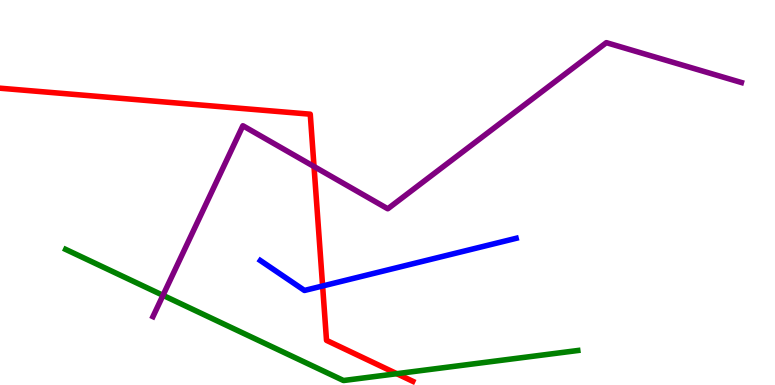[{'lines': ['blue', 'red'], 'intersections': [{'x': 4.16, 'y': 2.57}]}, {'lines': ['green', 'red'], 'intersections': [{'x': 5.12, 'y': 0.294}]}, {'lines': ['purple', 'red'], 'intersections': [{'x': 4.05, 'y': 5.67}]}, {'lines': ['blue', 'green'], 'intersections': []}, {'lines': ['blue', 'purple'], 'intersections': []}, {'lines': ['green', 'purple'], 'intersections': [{'x': 2.1, 'y': 2.33}]}]